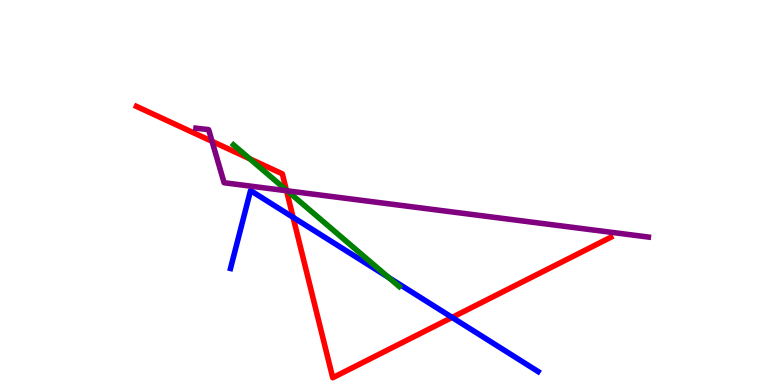[{'lines': ['blue', 'red'], 'intersections': [{'x': 3.78, 'y': 4.35}, {'x': 5.83, 'y': 1.76}]}, {'lines': ['green', 'red'], 'intersections': [{'x': 3.22, 'y': 5.88}, {'x': 3.69, 'y': 5.06}]}, {'lines': ['purple', 'red'], 'intersections': [{'x': 2.74, 'y': 6.33}, {'x': 3.7, 'y': 5.05}]}, {'lines': ['blue', 'green'], 'intersections': [{'x': 5.01, 'y': 2.79}]}, {'lines': ['blue', 'purple'], 'intersections': []}, {'lines': ['green', 'purple'], 'intersections': [{'x': 3.71, 'y': 5.04}]}]